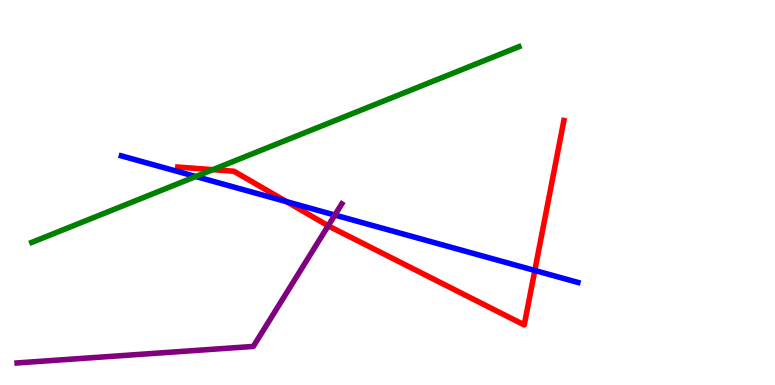[{'lines': ['blue', 'red'], 'intersections': [{'x': 3.7, 'y': 4.76}, {'x': 6.9, 'y': 2.97}]}, {'lines': ['green', 'red'], 'intersections': [{'x': 2.75, 'y': 5.59}]}, {'lines': ['purple', 'red'], 'intersections': [{'x': 4.24, 'y': 4.14}]}, {'lines': ['blue', 'green'], 'intersections': [{'x': 2.53, 'y': 5.42}]}, {'lines': ['blue', 'purple'], 'intersections': [{'x': 4.32, 'y': 4.41}]}, {'lines': ['green', 'purple'], 'intersections': []}]